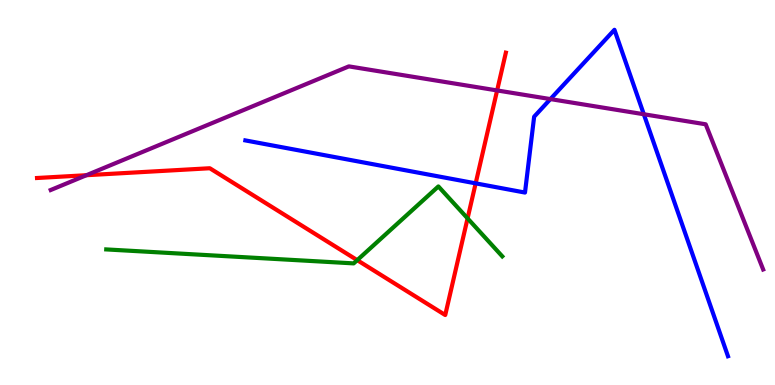[{'lines': ['blue', 'red'], 'intersections': [{'x': 6.14, 'y': 5.24}]}, {'lines': ['green', 'red'], 'intersections': [{'x': 4.61, 'y': 3.24}, {'x': 6.03, 'y': 4.33}]}, {'lines': ['purple', 'red'], 'intersections': [{'x': 1.11, 'y': 5.45}, {'x': 6.41, 'y': 7.65}]}, {'lines': ['blue', 'green'], 'intersections': []}, {'lines': ['blue', 'purple'], 'intersections': [{'x': 7.1, 'y': 7.43}, {'x': 8.31, 'y': 7.03}]}, {'lines': ['green', 'purple'], 'intersections': []}]